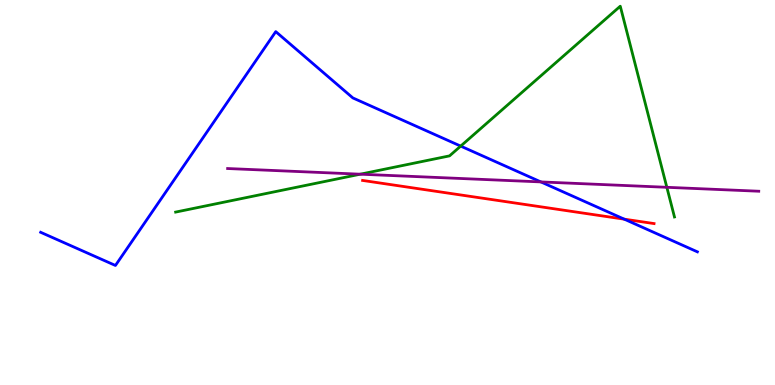[{'lines': ['blue', 'red'], 'intersections': [{'x': 8.05, 'y': 4.31}]}, {'lines': ['green', 'red'], 'intersections': []}, {'lines': ['purple', 'red'], 'intersections': []}, {'lines': ['blue', 'green'], 'intersections': [{'x': 5.94, 'y': 6.21}]}, {'lines': ['blue', 'purple'], 'intersections': [{'x': 6.98, 'y': 5.27}]}, {'lines': ['green', 'purple'], 'intersections': [{'x': 4.65, 'y': 5.48}, {'x': 8.6, 'y': 5.14}]}]